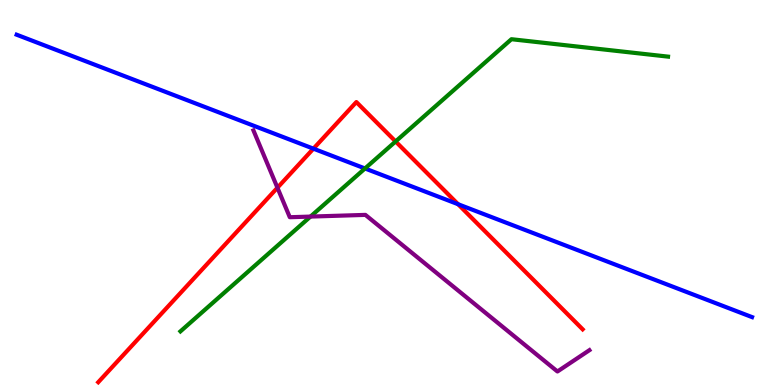[{'lines': ['blue', 'red'], 'intersections': [{'x': 4.04, 'y': 6.14}, {'x': 5.91, 'y': 4.7}]}, {'lines': ['green', 'red'], 'intersections': [{'x': 5.1, 'y': 6.33}]}, {'lines': ['purple', 'red'], 'intersections': [{'x': 3.58, 'y': 5.12}]}, {'lines': ['blue', 'green'], 'intersections': [{'x': 4.71, 'y': 5.62}]}, {'lines': ['blue', 'purple'], 'intersections': []}, {'lines': ['green', 'purple'], 'intersections': [{'x': 4.01, 'y': 4.37}]}]